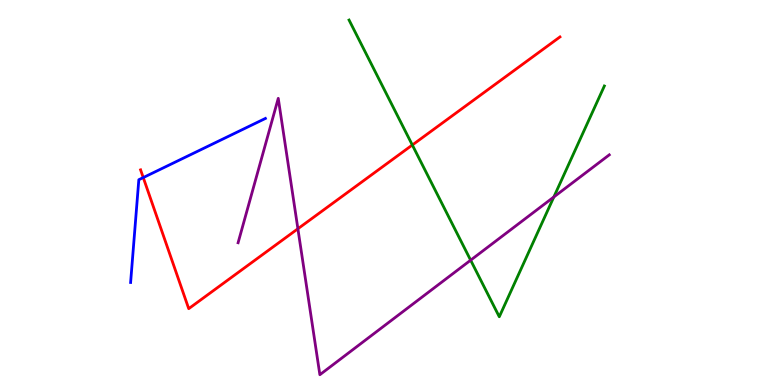[{'lines': ['blue', 'red'], 'intersections': [{'x': 1.85, 'y': 5.39}]}, {'lines': ['green', 'red'], 'intersections': [{'x': 5.32, 'y': 6.23}]}, {'lines': ['purple', 'red'], 'intersections': [{'x': 3.84, 'y': 4.06}]}, {'lines': ['blue', 'green'], 'intersections': []}, {'lines': ['blue', 'purple'], 'intersections': []}, {'lines': ['green', 'purple'], 'intersections': [{'x': 6.07, 'y': 3.24}, {'x': 7.15, 'y': 4.88}]}]